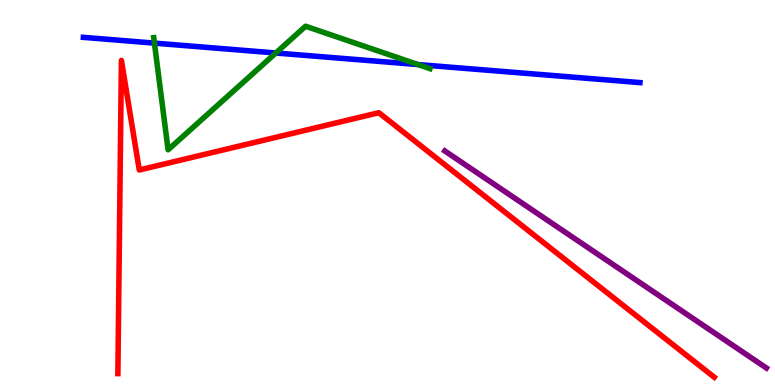[{'lines': ['blue', 'red'], 'intersections': []}, {'lines': ['green', 'red'], 'intersections': []}, {'lines': ['purple', 'red'], 'intersections': []}, {'lines': ['blue', 'green'], 'intersections': [{'x': 1.99, 'y': 8.88}, {'x': 3.56, 'y': 8.62}, {'x': 5.39, 'y': 8.32}]}, {'lines': ['blue', 'purple'], 'intersections': []}, {'lines': ['green', 'purple'], 'intersections': []}]